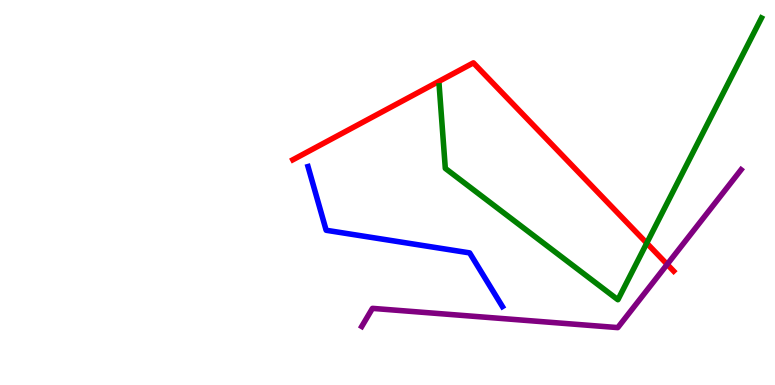[{'lines': ['blue', 'red'], 'intersections': []}, {'lines': ['green', 'red'], 'intersections': [{'x': 8.35, 'y': 3.68}]}, {'lines': ['purple', 'red'], 'intersections': [{'x': 8.61, 'y': 3.13}]}, {'lines': ['blue', 'green'], 'intersections': []}, {'lines': ['blue', 'purple'], 'intersections': []}, {'lines': ['green', 'purple'], 'intersections': []}]